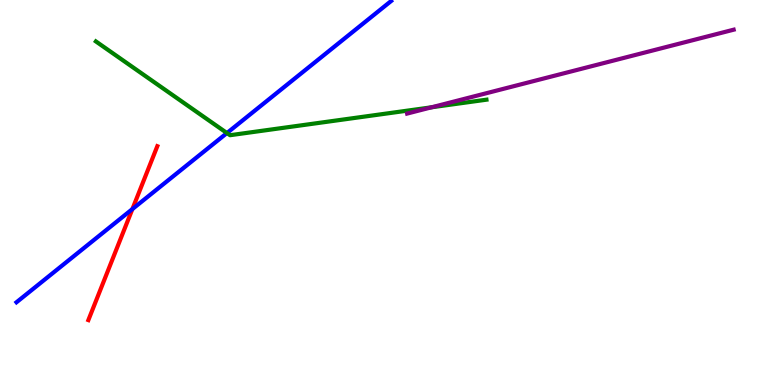[{'lines': ['blue', 'red'], 'intersections': [{'x': 1.71, 'y': 4.57}]}, {'lines': ['green', 'red'], 'intersections': []}, {'lines': ['purple', 'red'], 'intersections': []}, {'lines': ['blue', 'green'], 'intersections': [{'x': 2.93, 'y': 6.54}]}, {'lines': ['blue', 'purple'], 'intersections': []}, {'lines': ['green', 'purple'], 'intersections': [{'x': 5.57, 'y': 7.21}]}]